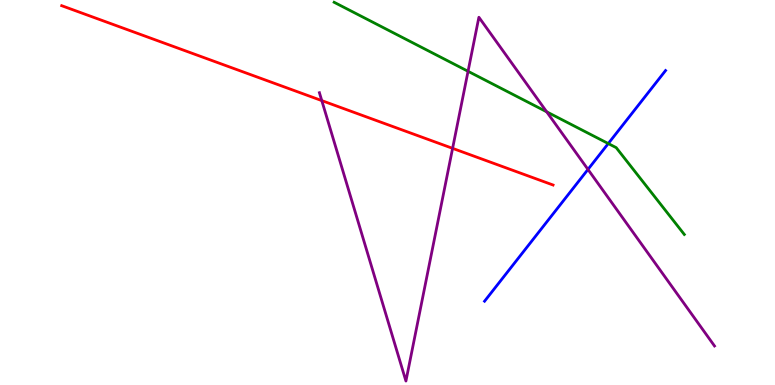[{'lines': ['blue', 'red'], 'intersections': []}, {'lines': ['green', 'red'], 'intersections': []}, {'lines': ['purple', 'red'], 'intersections': [{'x': 4.15, 'y': 7.39}, {'x': 5.84, 'y': 6.15}]}, {'lines': ['blue', 'green'], 'intersections': [{'x': 7.85, 'y': 6.27}]}, {'lines': ['blue', 'purple'], 'intersections': [{'x': 7.59, 'y': 5.6}]}, {'lines': ['green', 'purple'], 'intersections': [{'x': 6.04, 'y': 8.15}, {'x': 7.05, 'y': 7.1}]}]